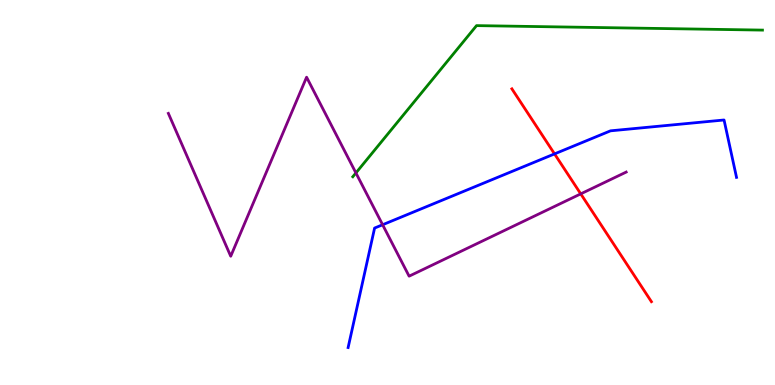[{'lines': ['blue', 'red'], 'intersections': [{'x': 7.16, 'y': 6.0}]}, {'lines': ['green', 'red'], 'intersections': []}, {'lines': ['purple', 'red'], 'intersections': [{'x': 7.49, 'y': 4.96}]}, {'lines': ['blue', 'green'], 'intersections': []}, {'lines': ['blue', 'purple'], 'intersections': [{'x': 4.94, 'y': 4.16}]}, {'lines': ['green', 'purple'], 'intersections': [{'x': 4.59, 'y': 5.51}]}]